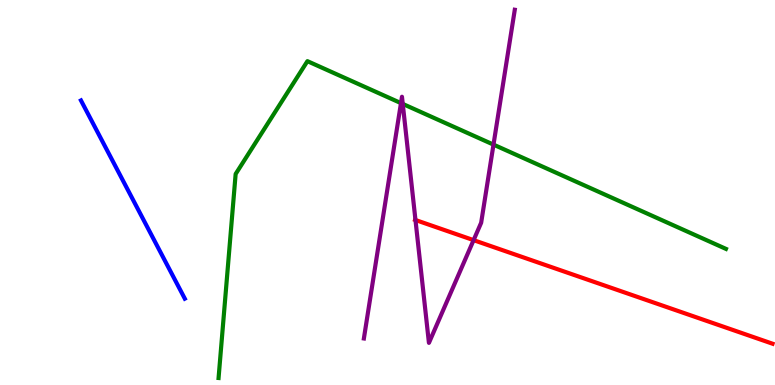[{'lines': ['blue', 'red'], 'intersections': []}, {'lines': ['green', 'red'], 'intersections': []}, {'lines': ['purple', 'red'], 'intersections': [{'x': 5.36, 'y': 4.29}, {'x': 6.11, 'y': 3.76}]}, {'lines': ['blue', 'green'], 'intersections': []}, {'lines': ['blue', 'purple'], 'intersections': []}, {'lines': ['green', 'purple'], 'intersections': [{'x': 5.17, 'y': 7.32}, {'x': 5.2, 'y': 7.3}, {'x': 6.37, 'y': 6.24}]}]